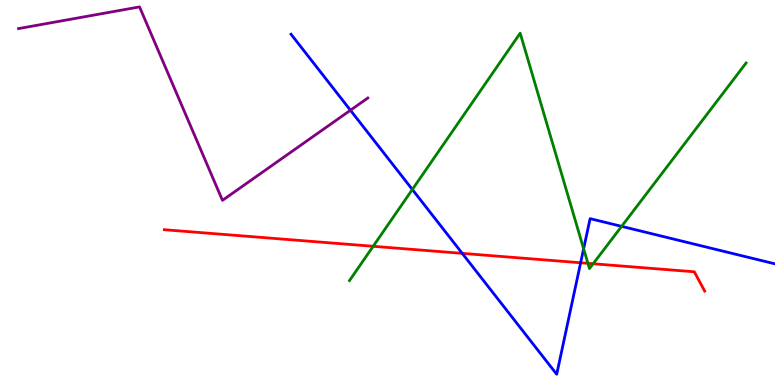[{'lines': ['blue', 'red'], 'intersections': [{'x': 5.96, 'y': 3.42}, {'x': 7.49, 'y': 3.18}]}, {'lines': ['green', 'red'], 'intersections': [{'x': 4.81, 'y': 3.6}, {'x': 7.59, 'y': 3.16}, {'x': 7.65, 'y': 3.15}]}, {'lines': ['purple', 'red'], 'intersections': []}, {'lines': ['blue', 'green'], 'intersections': [{'x': 5.32, 'y': 5.08}, {'x': 7.53, 'y': 3.54}, {'x': 8.02, 'y': 4.12}]}, {'lines': ['blue', 'purple'], 'intersections': [{'x': 4.52, 'y': 7.14}]}, {'lines': ['green', 'purple'], 'intersections': []}]